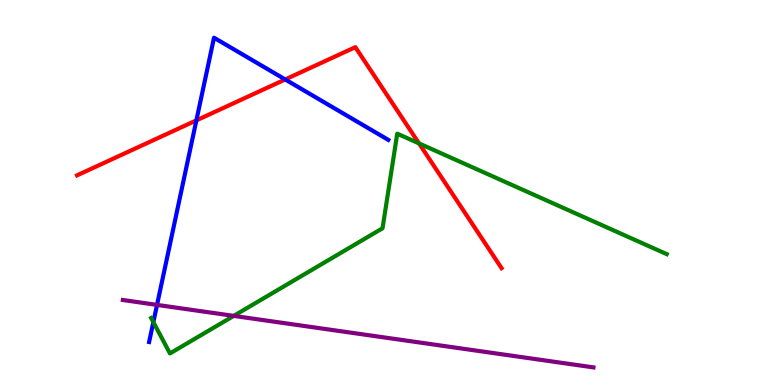[{'lines': ['blue', 'red'], 'intersections': [{'x': 2.53, 'y': 6.87}, {'x': 3.68, 'y': 7.94}]}, {'lines': ['green', 'red'], 'intersections': [{'x': 5.41, 'y': 6.27}]}, {'lines': ['purple', 'red'], 'intersections': []}, {'lines': ['blue', 'green'], 'intersections': [{'x': 1.98, 'y': 1.63}]}, {'lines': ['blue', 'purple'], 'intersections': [{'x': 2.03, 'y': 2.08}]}, {'lines': ['green', 'purple'], 'intersections': [{'x': 3.02, 'y': 1.8}]}]